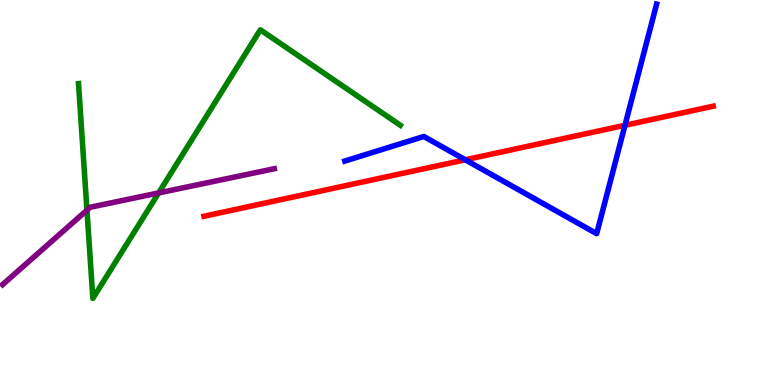[{'lines': ['blue', 'red'], 'intersections': [{'x': 6.0, 'y': 5.85}, {'x': 8.06, 'y': 6.75}]}, {'lines': ['green', 'red'], 'intersections': []}, {'lines': ['purple', 'red'], 'intersections': []}, {'lines': ['blue', 'green'], 'intersections': []}, {'lines': ['blue', 'purple'], 'intersections': []}, {'lines': ['green', 'purple'], 'intersections': [{'x': 1.12, 'y': 4.54}, {'x': 2.05, 'y': 4.99}]}]